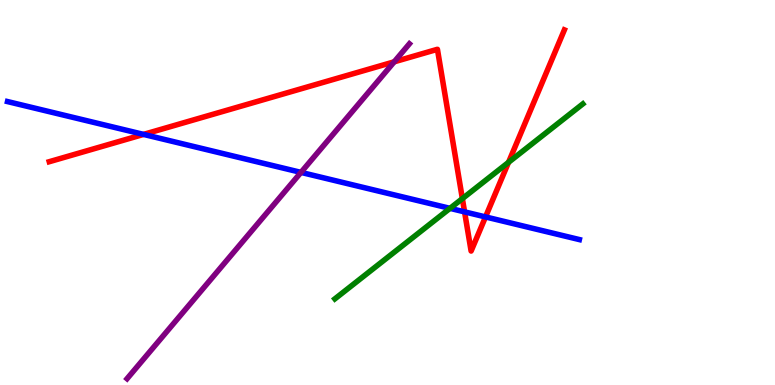[{'lines': ['blue', 'red'], 'intersections': [{'x': 1.85, 'y': 6.51}, {'x': 5.99, 'y': 4.5}, {'x': 6.26, 'y': 4.37}]}, {'lines': ['green', 'red'], 'intersections': [{'x': 5.97, 'y': 4.84}, {'x': 6.56, 'y': 5.78}]}, {'lines': ['purple', 'red'], 'intersections': [{'x': 5.09, 'y': 8.39}]}, {'lines': ['blue', 'green'], 'intersections': [{'x': 5.81, 'y': 4.59}]}, {'lines': ['blue', 'purple'], 'intersections': [{'x': 3.88, 'y': 5.52}]}, {'lines': ['green', 'purple'], 'intersections': []}]